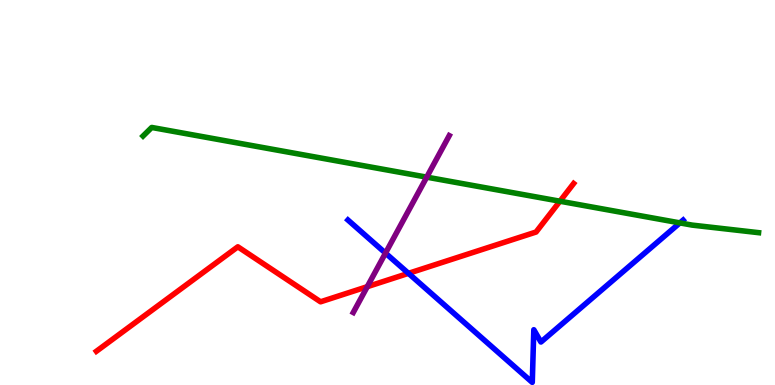[{'lines': ['blue', 'red'], 'intersections': [{'x': 5.27, 'y': 2.9}]}, {'lines': ['green', 'red'], 'intersections': [{'x': 7.22, 'y': 4.77}]}, {'lines': ['purple', 'red'], 'intersections': [{'x': 4.74, 'y': 2.55}]}, {'lines': ['blue', 'green'], 'intersections': [{'x': 8.77, 'y': 4.21}]}, {'lines': ['blue', 'purple'], 'intersections': [{'x': 4.97, 'y': 3.43}]}, {'lines': ['green', 'purple'], 'intersections': [{'x': 5.51, 'y': 5.4}]}]